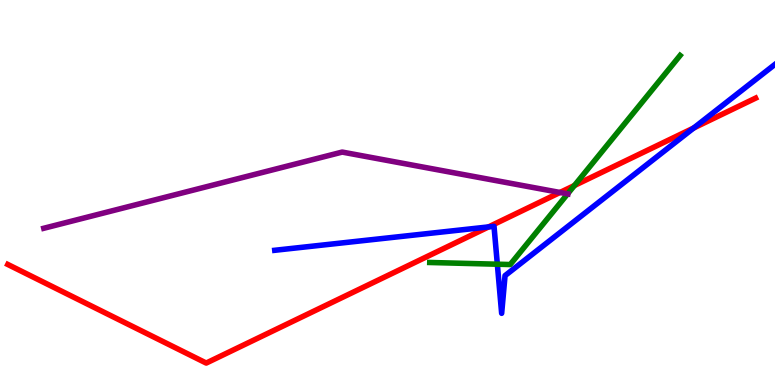[{'lines': ['blue', 'red'], 'intersections': [{'x': 6.3, 'y': 4.11}, {'x': 8.95, 'y': 6.68}]}, {'lines': ['green', 'red'], 'intersections': [{'x': 7.41, 'y': 5.18}]}, {'lines': ['purple', 'red'], 'intersections': [{'x': 7.23, 'y': 5.0}]}, {'lines': ['blue', 'green'], 'intersections': [{'x': 6.42, 'y': 3.14}]}, {'lines': ['blue', 'purple'], 'intersections': []}, {'lines': ['green', 'purple'], 'intersections': [{'x': 7.32, 'y': 4.96}]}]